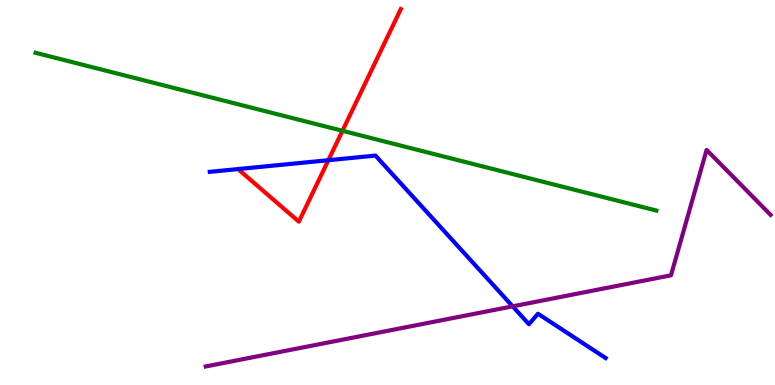[{'lines': ['blue', 'red'], 'intersections': [{'x': 4.24, 'y': 5.84}]}, {'lines': ['green', 'red'], 'intersections': [{'x': 4.42, 'y': 6.6}]}, {'lines': ['purple', 'red'], 'intersections': []}, {'lines': ['blue', 'green'], 'intersections': []}, {'lines': ['blue', 'purple'], 'intersections': [{'x': 6.62, 'y': 2.04}]}, {'lines': ['green', 'purple'], 'intersections': []}]